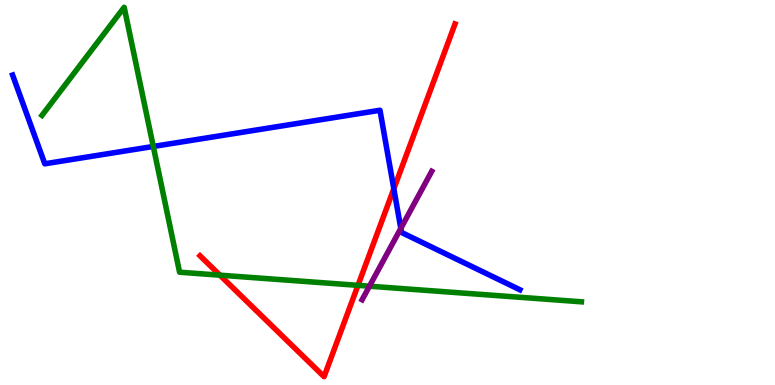[{'lines': ['blue', 'red'], 'intersections': [{'x': 5.08, 'y': 5.1}]}, {'lines': ['green', 'red'], 'intersections': [{'x': 2.84, 'y': 2.85}, {'x': 4.62, 'y': 2.59}]}, {'lines': ['purple', 'red'], 'intersections': []}, {'lines': ['blue', 'green'], 'intersections': [{'x': 1.98, 'y': 6.2}]}, {'lines': ['blue', 'purple'], 'intersections': [{'x': 5.17, 'y': 4.07}]}, {'lines': ['green', 'purple'], 'intersections': [{'x': 4.77, 'y': 2.57}]}]